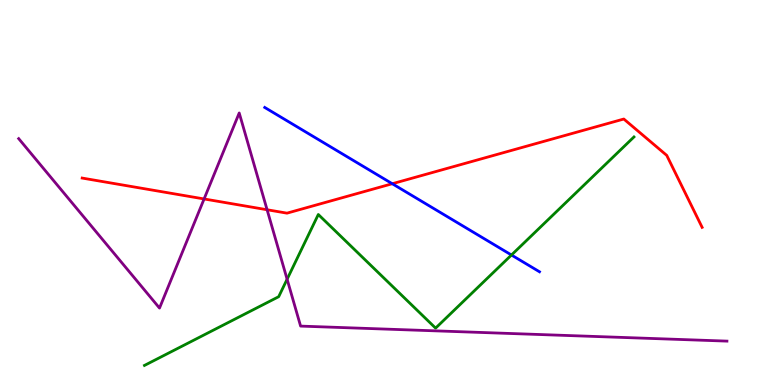[{'lines': ['blue', 'red'], 'intersections': [{'x': 5.06, 'y': 5.23}]}, {'lines': ['green', 'red'], 'intersections': []}, {'lines': ['purple', 'red'], 'intersections': [{'x': 2.63, 'y': 4.83}, {'x': 3.45, 'y': 4.55}]}, {'lines': ['blue', 'green'], 'intersections': [{'x': 6.6, 'y': 3.38}]}, {'lines': ['blue', 'purple'], 'intersections': []}, {'lines': ['green', 'purple'], 'intersections': [{'x': 3.7, 'y': 2.75}]}]